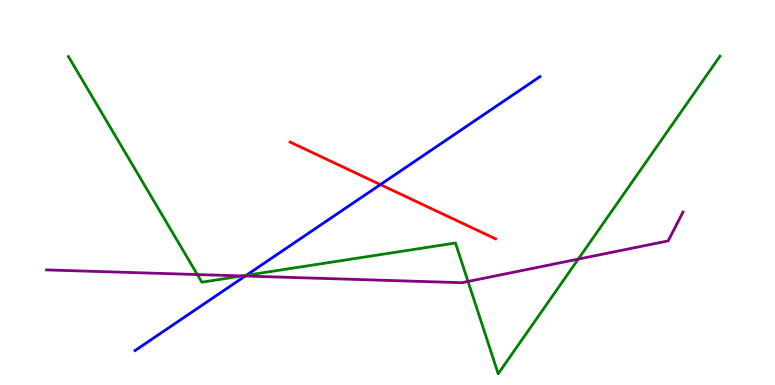[{'lines': ['blue', 'red'], 'intersections': [{'x': 4.91, 'y': 5.21}]}, {'lines': ['green', 'red'], 'intersections': []}, {'lines': ['purple', 'red'], 'intersections': []}, {'lines': ['blue', 'green'], 'intersections': [{'x': 3.18, 'y': 2.85}]}, {'lines': ['blue', 'purple'], 'intersections': [{'x': 3.16, 'y': 2.83}]}, {'lines': ['green', 'purple'], 'intersections': [{'x': 2.55, 'y': 2.87}, {'x': 3.13, 'y': 2.83}, {'x': 6.04, 'y': 2.69}, {'x': 7.46, 'y': 3.27}]}]